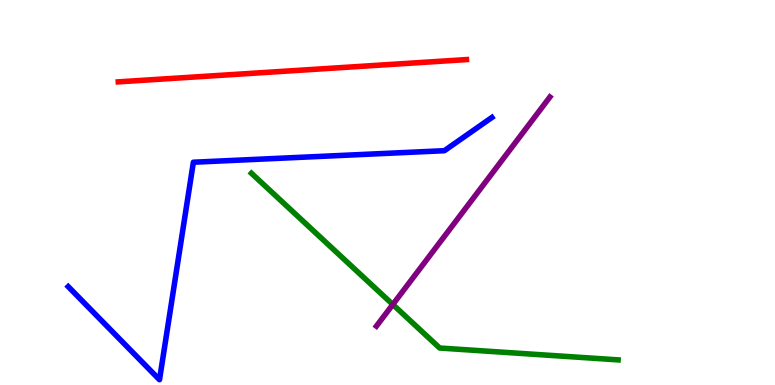[{'lines': ['blue', 'red'], 'intersections': []}, {'lines': ['green', 'red'], 'intersections': []}, {'lines': ['purple', 'red'], 'intersections': []}, {'lines': ['blue', 'green'], 'intersections': []}, {'lines': ['blue', 'purple'], 'intersections': []}, {'lines': ['green', 'purple'], 'intersections': [{'x': 5.07, 'y': 2.09}]}]